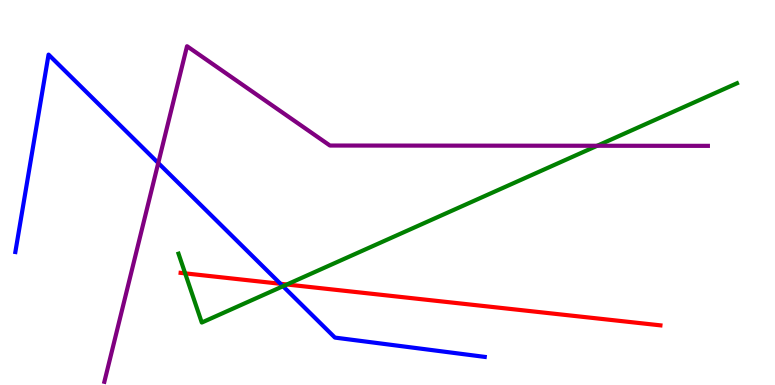[{'lines': ['blue', 'red'], 'intersections': [{'x': 3.62, 'y': 2.63}]}, {'lines': ['green', 'red'], 'intersections': [{'x': 2.39, 'y': 2.9}, {'x': 3.7, 'y': 2.61}]}, {'lines': ['purple', 'red'], 'intersections': []}, {'lines': ['blue', 'green'], 'intersections': [{'x': 3.65, 'y': 2.57}]}, {'lines': ['blue', 'purple'], 'intersections': [{'x': 2.04, 'y': 5.77}]}, {'lines': ['green', 'purple'], 'intersections': [{'x': 7.71, 'y': 6.21}]}]